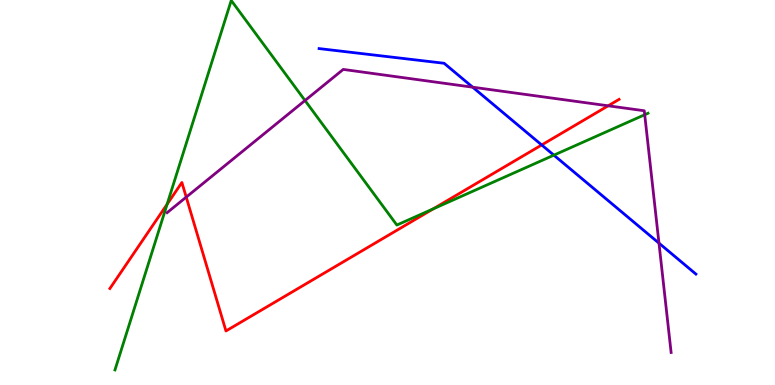[{'lines': ['blue', 'red'], 'intersections': [{'x': 6.99, 'y': 6.23}]}, {'lines': ['green', 'red'], 'intersections': [{'x': 2.16, 'y': 4.69}, {'x': 5.59, 'y': 4.58}]}, {'lines': ['purple', 'red'], 'intersections': [{'x': 2.4, 'y': 4.88}, {'x': 7.85, 'y': 7.25}]}, {'lines': ['blue', 'green'], 'intersections': [{'x': 7.15, 'y': 5.97}]}, {'lines': ['blue', 'purple'], 'intersections': [{'x': 6.1, 'y': 7.74}, {'x': 8.5, 'y': 3.68}]}, {'lines': ['green', 'purple'], 'intersections': [{'x': 3.94, 'y': 7.39}, {'x': 8.32, 'y': 7.02}]}]